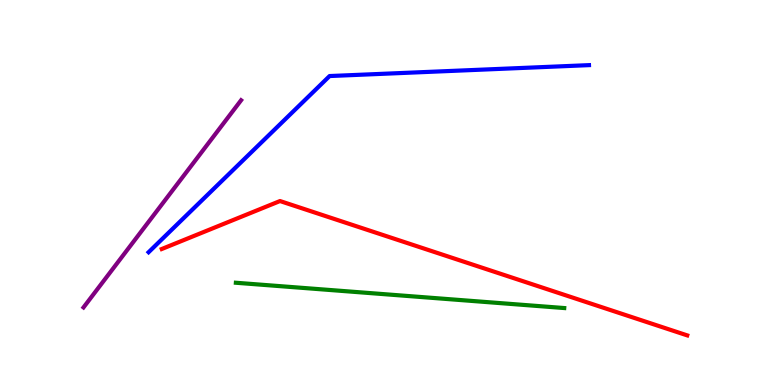[{'lines': ['blue', 'red'], 'intersections': []}, {'lines': ['green', 'red'], 'intersections': []}, {'lines': ['purple', 'red'], 'intersections': []}, {'lines': ['blue', 'green'], 'intersections': []}, {'lines': ['blue', 'purple'], 'intersections': []}, {'lines': ['green', 'purple'], 'intersections': []}]